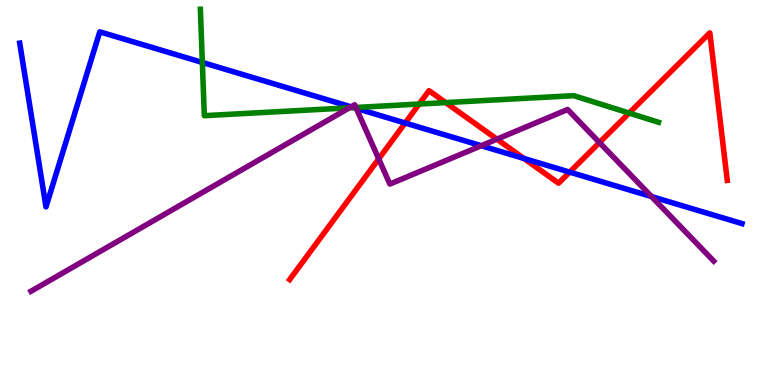[{'lines': ['blue', 'red'], 'intersections': [{'x': 5.23, 'y': 6.8}, {'x': 6.76, 'y': 5.88}, {'x': 7.35, 'y': 5.53}]}, {'lines': ['green', 'red'], 'intersections': [{'x': 5.41, 'y': 7.3}, {'x': 5.75, 'y': 7.33}, {'x': 8.12, 'y': 7.06}]}, {'lines': ['purple', 'red'], 'intersections': [{'x': 4.89, 'y': 5.87}, {'x': 6.41, 'y': 6.39}, {'x': 7.73, 'y': 6.3}]}, {'lines': ['blue', 'green'], 'intersections': [{'x': 2.61, 'y': 8.38}, {'x': 4.56, 'y': 7.21}]}, {'lines': ['blue', 'purple'], 'intersections': [{'x': 4.53, 'y': 7.22}, {'x': 4.6, 'y': 7.18}, {'x': 6.21, 'y': 6.21}, {'x': 8.41, 'y': 4.89}]}, {'lines': ['green', 'purple'], 'intersections': [{'x': 4.51, 'y': 7.2}, {'x': 4.59, 'y': 7.21}]}]